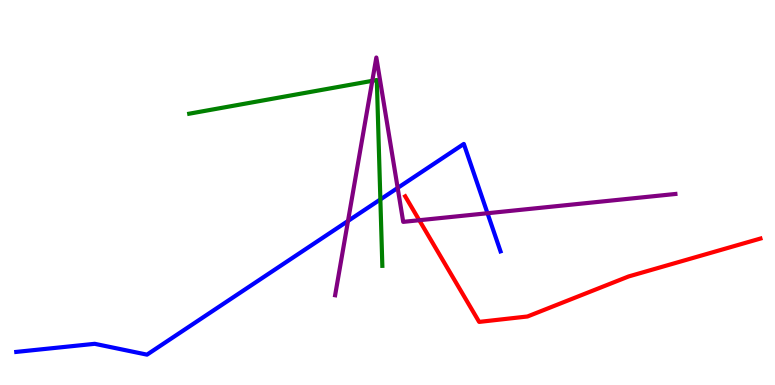[{'lines': ['blue', 'red'], 'intersections': []}, {'lines': ['green', 'red'], 'intersections': []}, {'lines': ['purple', 'red'], 'intersections': [{'x': 5.41, 'y': 4.28}]}, {'lines': ['blue', 'green'], 'intersections': [{'x': 4.91, 'y': 4.82}]}, {'lines': ['blue', 'purple'], 'intersections': [{'x': 4.49, 'y': 4.26}, {'x': 5.13, 'y': 5.12}, {'x': 6.29, 'y': 4.46}]}, {'lines': ['green', 'purple'], 'intersections': [{'x': 4.8, 'y': 7.9}]}]